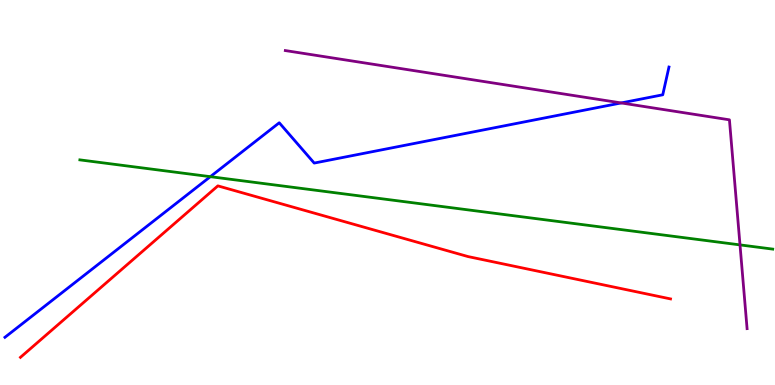[{'lines': ['blue', 'red'], 'intersections': []}, {'lines': ['green', 'red'], 'intersections': []}, {'lines': ['purple', 'red'], 'intersections': []}, {'lines': ['blue', 'green'], 'intersections': [{'x': 2.71, 'y': 5.41}]}, {'lines': ['blue', 'purple'], 'intersections': [{'x': 8.02, 'y': 7.33}]}, {'lines': ['green', 'purple'], 'intersections': [{'x': 9.55, 'y': 3.64}]}]